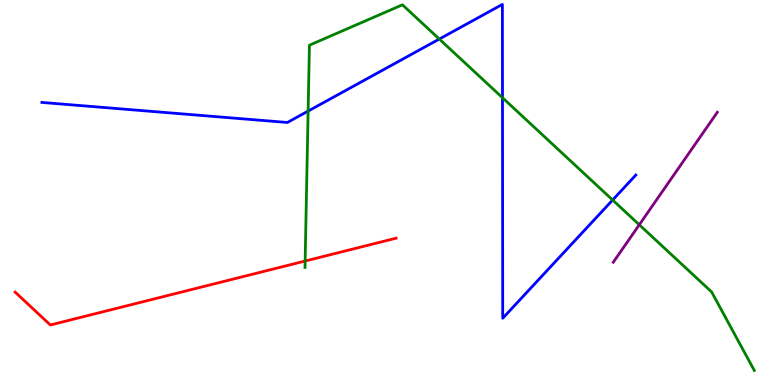[{'lines': ['blue', 'red'], 'intersections': []}, {'lines': ['green', 'red'], 'intersections': [{'x': 3.94, 'y': 3.22}]}, {'lines': ['purple', 'red'], 'intersections': []}, {'lines': ['blue', 'green'], 'intersections': [{'x': 3.98, 'y': 7.11}, {'x': 5.67, 'y': 8.99}, {'x': 6.48, 'y': 7.46}, {'x': 7.9, 'y': 4.8}]}, {'lines': ['blue', 'purple'], 'intersections': []}, {'lines': ['green', 'purple'], 'intersections': [{'x': 8.25, 'y': 4.16}]}]